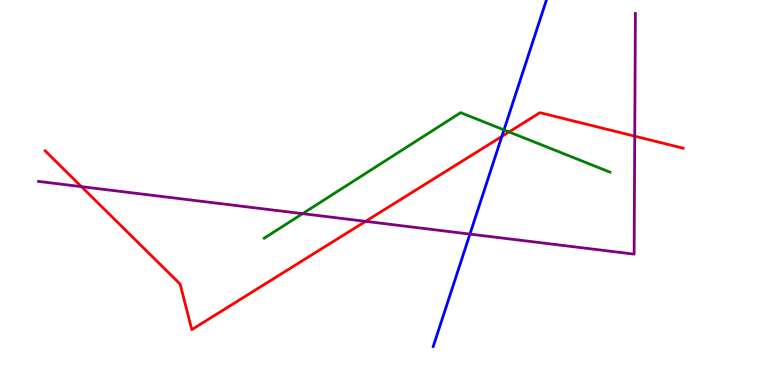[{'lines': ['blue', 'red'], 'intersections': [{'x': 6.48, 'y': 6.46}]}, {'lines': ['green', 'red'], 'intersections': [{'x': 6.57, 'y': 6.57}]}, {'lines': ['purple', 'red'], 'intersections': [{'x': 1.05, 'y': 5.15}, {'x': 4.72, 'y': 4.25}, {'x': 8.19, 'y': 6.46}]}, {'lines': ['blue', 'green'], 'intersections': [{'x': 6.5, 'y': 6.63}]}, {'lines': ['blue', 'purple'], 'intersections': [{'x': 6.06, 'y': 3.92}]}, {'lines': ['green', 'purple'], 'intersections': [{'x': 3.9, 'y': 4.45}]}]